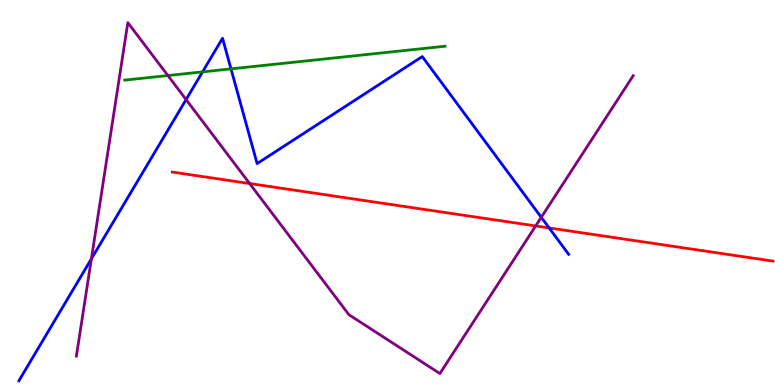[{'lines': ['blue', 'red'], 'intersections': [{'x': 7.09, 'y': 4.08}]}, {'lines': ['green', 'red'], 'intersections': []}, {'lines': ['purple', 'red'], 'intersections': [{'x': 3.22, 'y': 5.23}, {'x': 6.91, 'y': 4.13}]}, {'lines': ['blue', 'green'], 'intersections': [{'x': 2.61, 'y': 8.13}, {'x': 2.98, 'y': 8.21}]}, {'lines': ['blue', 'purple'], 'intersections': [{'x': 1.18, 'y': 3.28}, {'x': 2.4, 'y': 7.41}, {'x': 6.98, 'y': 4.35}]}, {'lines': ['green', 'purple'], 'intersections': [{'x': 2.17, 'y': 8.04}]}]